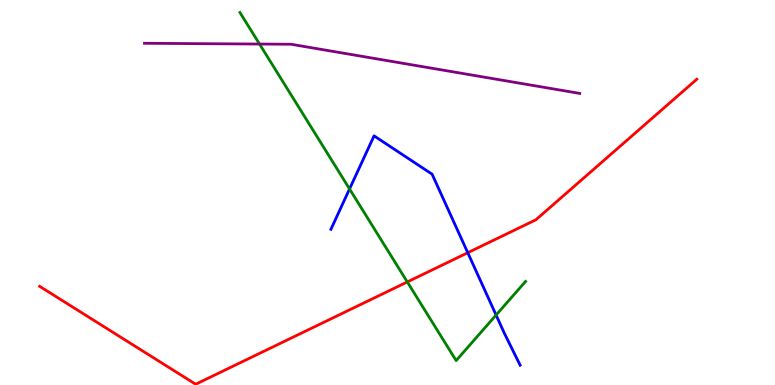[{'lines': ['blue', 'red'], 'intersections': [{'x': 6.04, 'y': 3.44}]}, {'lines': ['green', 'red'], 'intersections': [{'x': 5.26, 'y': 2.68}]}, {'lines': ['purple', 'red'], 'intersections': []}, {'lines': ['blue', 'green'], 'intersections': [{'x': 4.51, 'y': 5.09}, {'x': 6.4, 'y': 1.82}]}, {'lines': ['blue', 'purple'], 'intersections': []}, {'lines': ['green', 'purple'], 'intersections': [{'x': 3.35, 'y': 8.86}]}]